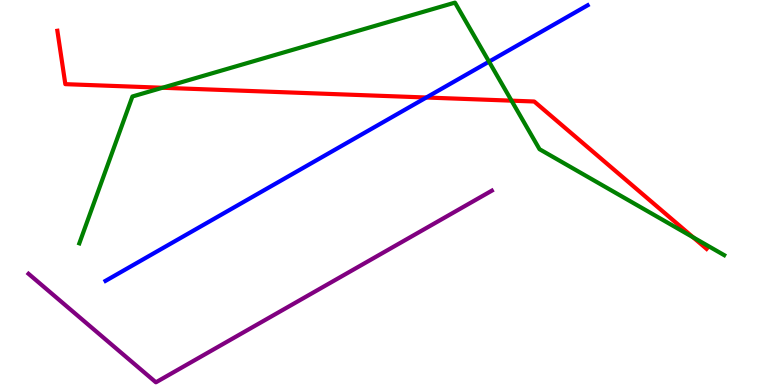[{'lines': ['blue', 'red'], 'intersections': [{'x': 5.5, 'y': 7.47}]}, {'lines': ['green', 'red'], 'intersections': [{'x': 2.1, 'y': 7.72}, {'x': 6.6, 'y': 7.39}, {'x': 8.94, 'y': 3.84}]}, {'lines': ['purple', 'red'], 'intersections': []}, {'lines': ['blue', 'green'], 'intersections': [{'x': 6.31, 'y': 8.4}]}, {'lines': ['blue', 'purple'], 'intersections': []}, {'lines': ['green', 'purple'], 'intersections': []}]